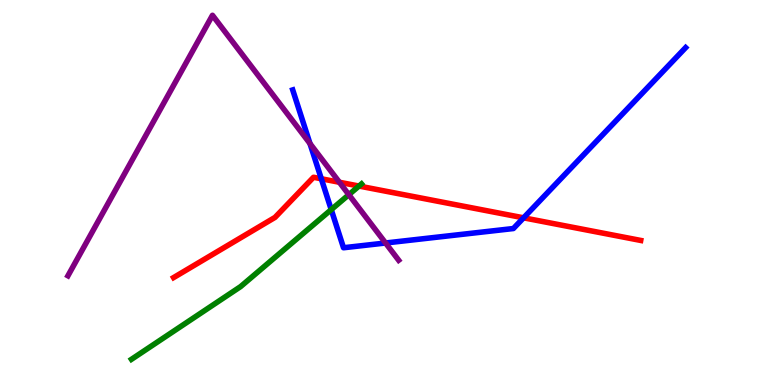[{'lines': ['blue', 'red'], 'intersections': [{'x': 4.15, 'y': 5.36}, {'x': 6.76, 'y': 4.34}]}, {'lines': ['green', 'red'], 'intersections': [{'x': 4.63, 'y': 5.17}]}, {'lines': ['purple', 'red'], 'intersections': [{'x': 4.38, 'y': 5.27}]}, {'lines': ['blue', 'green'], 'intersections': [{'x': 4.27, 'y': 4.56}]}, {'lines': ['blue', 'purple'], 'intersections': [{'x': 4.0, 'y': 6.27}, {'x': 4.97, 'y': 3.69}]}, {'lines': ['green', 'purple'], 'intersections': [{'x': 4.5, 'y': 4.94}]}]